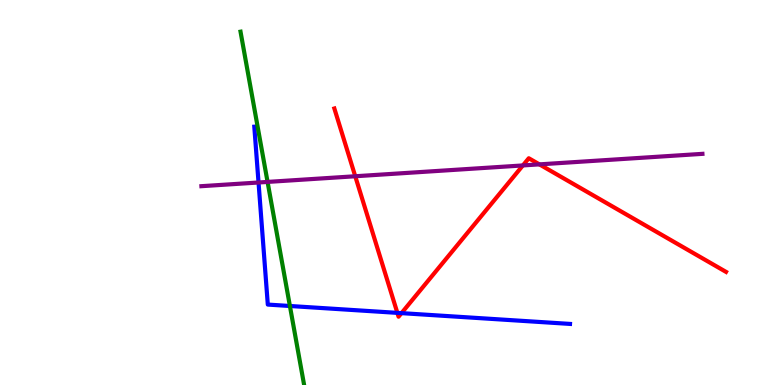[{'lines': ['blue', 'red'], 'intersections': [{'x': 5.13, 'y': 1.87}, {'x': 5.18, 'y': 1.87}]}, {'lines': ['green', 'red'], 'intersections': []}, {'lines': ['purple', 'red'], 'intersections': [{'x': 4.58, 'y': 5.42}, {'x': 6.75, 'y': 5.7}, {'x': 6.96, 'y': 5.73}]}, {'lines': ['blue', 'green'], 'intersections': [{'x': 3.74, 'y': 2.05}]}, {'lines': ['blue', 'purple'], 'intersections': [{'x': 3.34, 'y': 5.26}]}, {'lines': ['green', 'purple'], 'intersections': [{'x': 3.45, 'y': 5.27}]}]